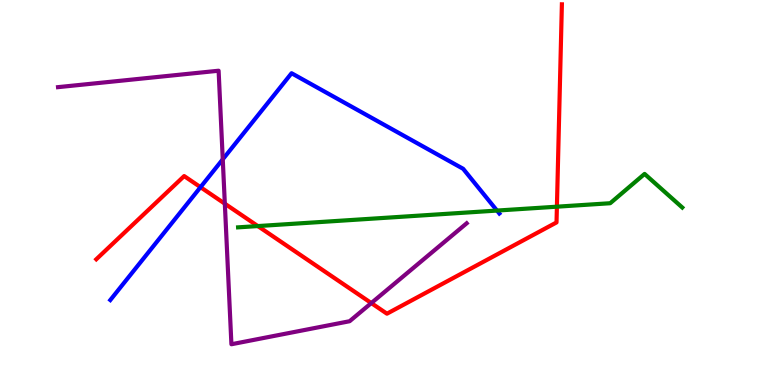[{'lines': ['blue', 'red'], 'intersections': [{'x': 2.59, 'y': 5.14}]}, {'lines': ['green', 'red'], 'intersections': [{'x': 3.33, 'y': 4.13}, {'x': 7.19, 'y': 4.63}]}, {'lines': ['purple', 'red'], 'intersections': [{'x': 2.9, 'y': 4.71}, {'x': 4.79, 'y': 2.13}]}, {'lines': ['blue', 'green'], 'intersections': [{'x': 6.41, 'y': 4.53}]}, {'lines': ['blue', 'purple'], 'intersections': [{'x': 2.87, 'y': 5.86}]}, {'lines': ['green', 'purple'], 'intersections': []}]